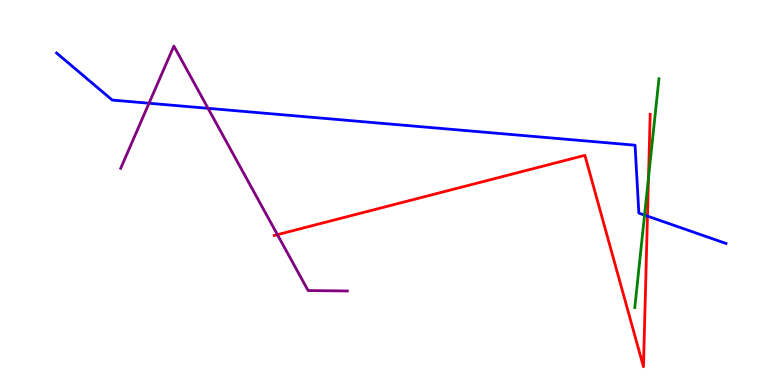[{'lines': ['blue', 'red'], 'intersections': [{'x': 8.35, 'y': 4.39}]}, {'lines': ['green', 'red'], 'intersections': [{'x': 8.37, 'y': 5.39}]}, {'lines': ['purple', 'red'], 'intersections': [{'x': 3.58, 'y': 3.91}]}, {'lines': ['blue', 'green'], 'intersections': [{'x': 8.32, 'y': 4.41}]}, {'lines': ['blue', 'purple'], 'intersections': [{'x': 1.92, 'y': 7.32}, {'x': 2.68, 'y': 7.19}]}, {'lines': ['green', 'purple'], 'intersections': []}]